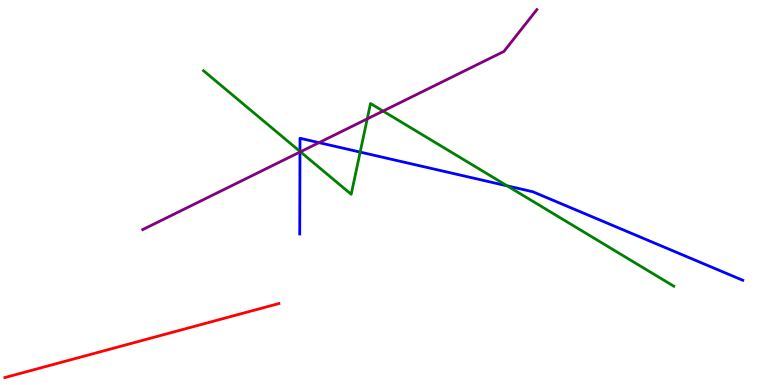[{'lines': ['blue', 'red'], 'intersections': []}, {'lines': ['green', 'red'], 'intersections': []}, {'lines': ['purple', 'red'], 'intersections': []}, {'lines': ['blue', 'green'], 'intersections': [{'x': 3.87, 'y': 6.07}, {'x': 4.65, 'y': 6.05}, {'x': 6.55, 'y': 5.17}]}, {'lines': ['blue', 'purple'], 'intersections': [{'x': 3.87, 'y': 6.05}, {'x': 4.12, 'y': 6.3}]}, {'lines': ['green', 'purple'], 'intersections': [{'x': 3.88, 'y': 6.06}, {'x': 4.74, 'y': 6.91}, {'x': 4.94, 'y': 7.12}]}]